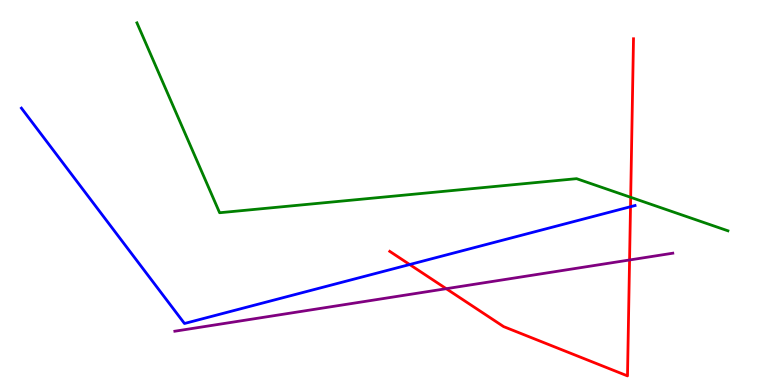[{'lines': ['blue', 'red'], 'intersections': [{'x': 5.29, 'y': 3.13}, {'x': 8.14, 'y': 4.63}]}, {'lines': ['green', 'red'], 'intersections': [{'x': 8.14, 'y': 4.88}]}, {'lines': ['purple', 'red'], 'intersections': [{'x': 5.76, 'y': 2.5}, {'x': 8.12, 'y': 3.25}]}, {'lines': ['blue', 'green'], 'intersections': []}, {'lines': ['blue', 'purple'], 'intersections': []}, {'lines': ['green', 'purple'], 'intersections': []}]